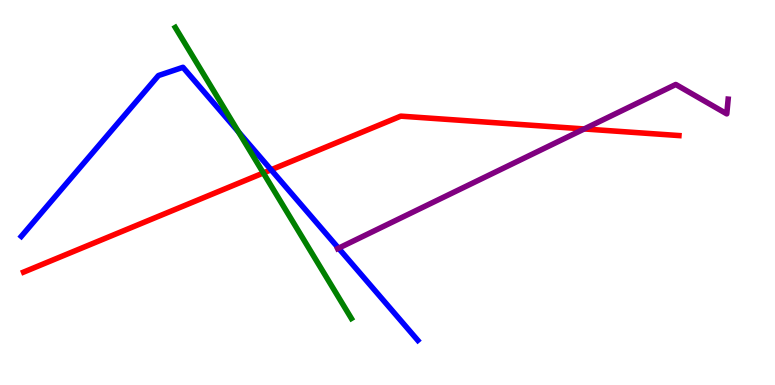[{'lines': ['blue', 'red'], 'intersections': [{'x': 3.5, 'y': 5.59}]}, {'lines': ['green', 'red'], 'intersections': [{'x': 3.4, 'y': 5.51}]}, {'lines': ['purple', 'red'], 'intersections': [{'x': 7.54, 'y': 6.65}]}, {'lines': ['blue', 'green'], 'intersections': [{'x': 3.08, 'y': 6.57}]}, {'lines': ['blue', 'purple'], 'intersections': [{'x': 4.37, 'y': 3.55}]}, {'lines': ['green', 'purple'], 'intersections': []}]